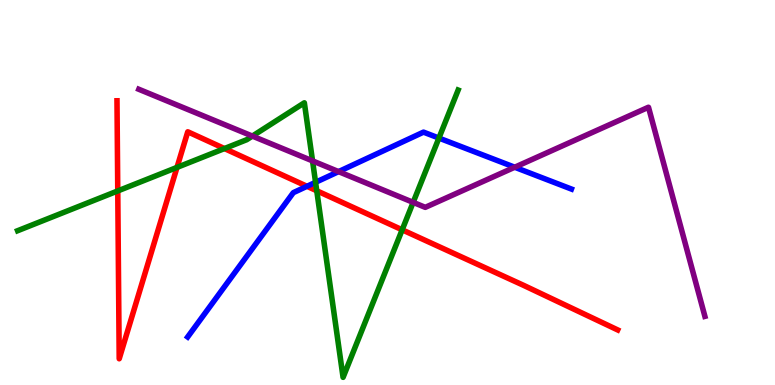[{'lines': ['blue', 'red'], 'intersections': [{'x': 3.96, 'y': 5.16}]}, {'lines': ['green', 'red'], 'intersections': [{'x': 1.52, 'y': 5.04}, {'x': 2.28, 'y': 5.65}, {'x': 2.9, 'y': 6.14}, {'x': 4.09, 'y': 5.05}, {'x': 5.19, 'y': 4.03}]}, {'lines': ['purple', 'red'], 'intersections': []}, {'lines': ['blue', 'green'], 'intersections': [{'x': 4.07, 'y': 5.26}, {'x': 5.66, 'y': 6.41}]}, {'lines': ['blue', 'purple'], 'intersections': [{'x': 4.37, 'y': 5.54}, {'x': 6.64, 'y': 5.66}]}, {'lines': ['green', 'purple'], 'intersections': [{'x': 3.26, 'y': 6.47}, {'x': 4.03, 'y': 5.82}, {'x': 5.33, 'y': 4.74}]}]